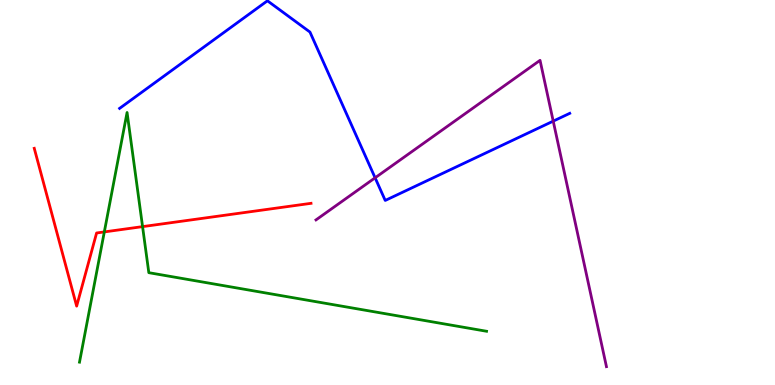[{'lines': ['blue', 'red'], 'intersections': []}, {'lines': ['green', 'red'], 'intersections': [{'x': 1.35, 'y': 3.98}, {'x': 1.84, 'y': 4.11}]}, {'lines': ['purple', 'red'], 'intersections': []}, {'lines': ['blue', 'green'], 'intersections': []}, {'lines': ['blue', 'purple'], 'intersections': [{'x': 4.84, 'y': 5.38}, {'x': 7.14, 'y': 6.85}]}, {'lines': ['green', 'purple'], 'intersections': []}]